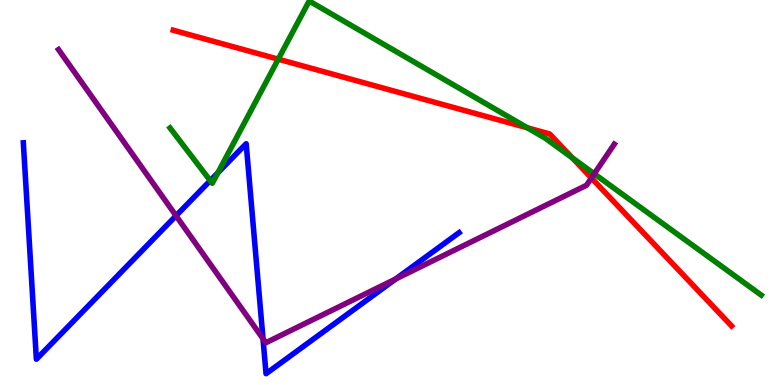[{'lines': ['blue', 'red'], 'intersections': []}, {'lines': ['green', 'red'], 'intersections': [{'x': 3.59, 'y': 8.46}, {'x': 6.8, 'y': 6.68}, {'x': 7.39, 'y': 5.9}]}, {'lines': ['purple', 'red'], 'intersections': [{'x': 7.63, 'y': 5.38}]}, {'lines': ['blue', 'green'], 'intersections': [{'x': 2.71, 'y': 5.31}, {'x': 2.81, 'y': 5.51}]}, {'lines': ['blue', 'purple'], 'intersections': [{'x': 2.27, 'y': 4.4}, {'x': 3.39, 'y': 1.2}, {'x': 5.11, 'y': 2.75}]}, {'lines': ['green', 'purple'], 'intersections': [{'x': 7.67, 'y': 5.49}]}]